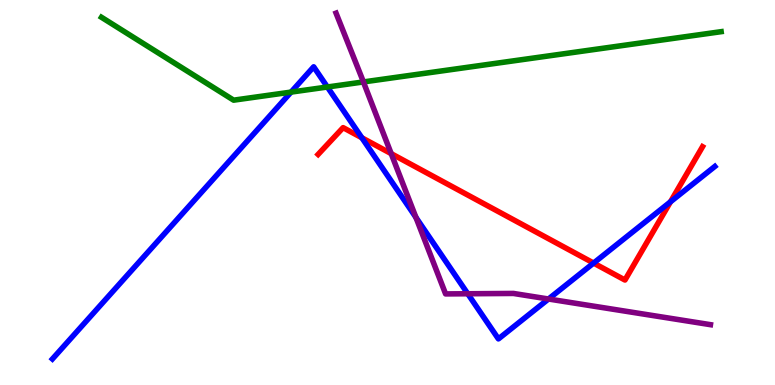[{'lines': ['blue', 'red'], 'intersections': [{'x': 4.67, 'y': 6.42}, {'x': 7.66, 'y': 3.17}, {'x': 8.65, 'y': 4.76}]}, {'lines': ['green', 'red'], 'intersections': []}, {'lines': ['purple', 'red'], 'intersections': [{'x': 5.05, 'y': 6.01}]}, {'lines': ['blue', 'green'], 'intersections': [{'x': 3.76, 'y': 7.61}, {'x': 4.22, 'y': 7.74}]}, {'lines': ['blue', 'purple'], 'intersections': [{'x': 5.37, 'y': 4.35}, {'x': 6.04, 'y': 2.37}, {'x': 7.08, 'y': 2.23}]}, {'lines': ['green', 'purple'], 'intersections': [{'x': 4.69, 'y': 7.87}]}]